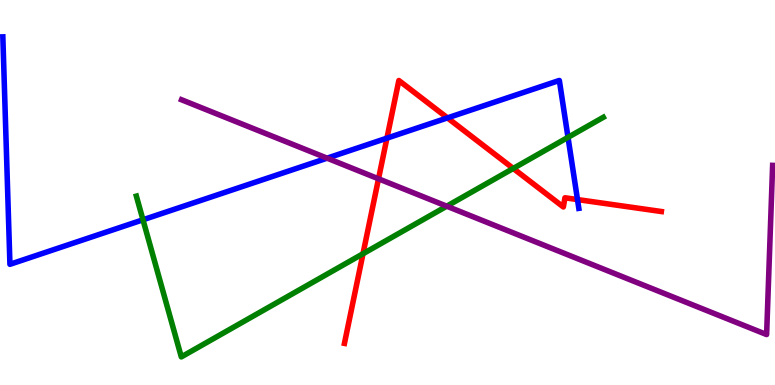[{'lines': ['blue', 'red'], 'intersections': [{'x': 4.99, 'y': 6.41}, {'x': 5.77, 'y': 6.94}, {'x': 7.45, 'y': 4.82}]}, {'lines': ['green', 'red'], 'intersections': [{'x': 4.68, 'y': 3.41}, {'x': 6.62, 'y': 5.62}]}, {'lines': ['purple', 'red'], 'intersections': [{'x': 4.88, 'y': 5.36}]}, {'lines': ['blue', 'green'], 'intersections': [{'x': 1.84, 'y': 4.29}, {'x': 7.33, 'y': 6.43}]}, {'lines': ['blue', 'purple'], 'intersections': [{'x': 4.22, 'y': 5.89}]}, {'lines': ['green', 'purple'], 'intersections': [{'x': 5.76, 'y': 4.64}]}]